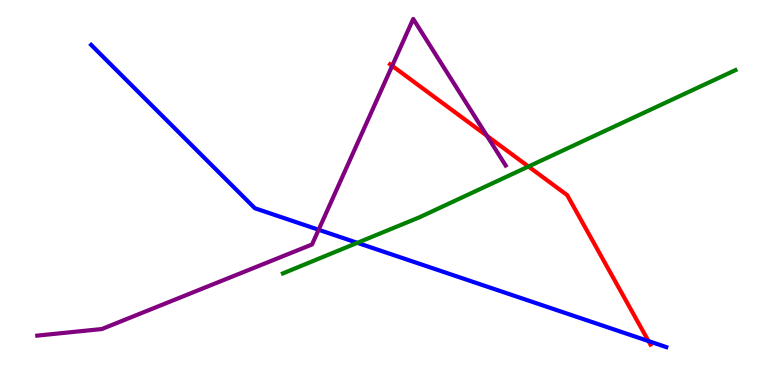[{'lines': ['blue', 'red'], 'intersections': [{'x': 8.37, 'y': 1.14}]}, {'lines': ['green', 'red'], 'intersections': [{'x': 6.82, 'y': 5.67}]}, {'lines': ['purple', 'red'], 'intersections': [{'x': 5.06, 'y': 8.29}, {'x': 6.28, 'y': 6.47}]}, {'lines': ['blue', 'green'], 'intersections': [{'x': 4.61, 'y': 3.69}]}, {'lines': ['blue', 'purple'], 'intersections': [{'x': 4.11, 'y': 4.03}]}, {'lines': ['green', 'purple'], 'intersections': []}]